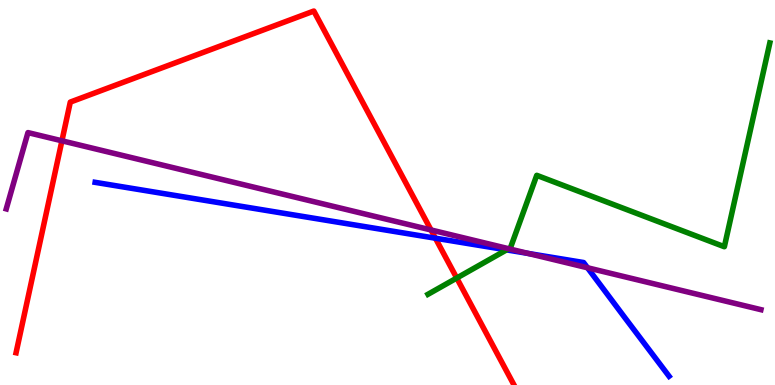[{'lines': ['blue', 'red'], 'intersections': [{'x': 5.62, 'y': 3.81}]}, {'lines': ['green', 'red'], 'intersections': [{'x': 5.89, 'y': 2.78}]}, {'lines': ['purple', 'red'], 'intersections': [{'x': 0.799, 'y': 6.34}, {'x': 5.56, 'y': 4.03}]}, {'lines': ['blue', 'green'], 'intersections': [{'x': 6.54, 'y': 3.51}]}, {'lines': ['blue', 'purple'], 'intersections': [{'x': 6.81, 'y': 3.42}, {'x': 7.58, 'y': 3.04}]}, {'lines': ['green', 'purple'], 'intersections': [{'x': 6.56, 'y': 3.54}]}]